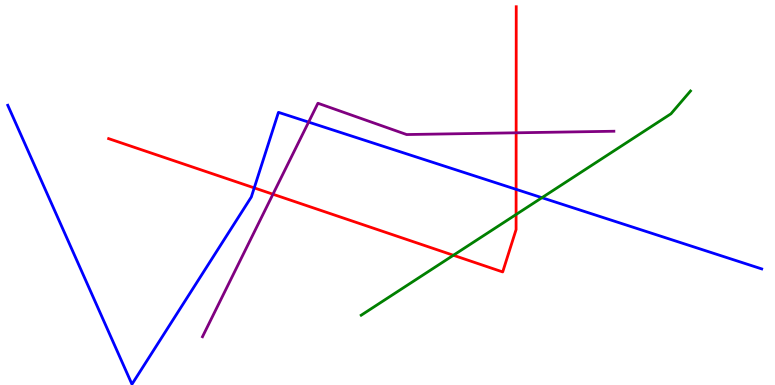[{'lines': ['blue', 'red'], 'intersections': [{'x': 3.28, 'y': 5.12}, {'x': 6.66, 'y': 5.08}]}, {'lines': ['green', 'red'], 'intersections': [{'x': 5.85, 'y': 3.37}, {'x': 6.66, 'y': 4.43}]}, {'lines': ['purple', 'red'], 'intersections': [{'x': 3.52, 'y': 4.96}, {'x': 6.66, 'y': 6.55}]}, {'lines': ['blue', 'green'], 'intersections': [{'x': 6.99, 'y': 4.87}]}, {'lines': ['blue', 'purple'], 'intersections': [{'x': 3.98, 'y': 6.83}]}, {'lines': ['green', 'purple'], 'intersections': []}]